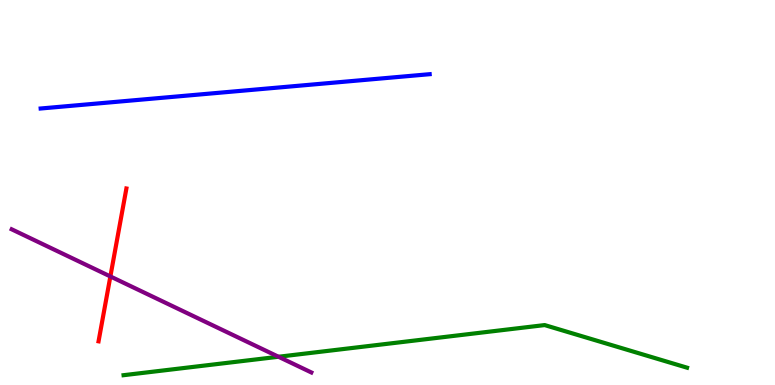[{'lines': ['blue', 'red'], 'intersections': []}, {'lines': ['green', 'red'], 'intersections': []}, {'lines': ['purple', 'red'], 'intersections': [{'x': 1.42, 'y': 2.82}]}, {'lines': ['blue', 'green'], 'intersections': []}, {'lines': ['blue', 'purple'], 'intersections': []}, {'lines': ['green', 'purple'], 'intersections': [{'x': 3.59, 'y': 0.734}]}]